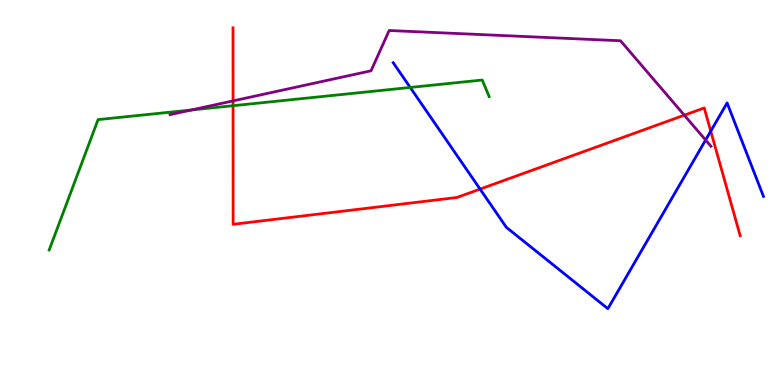[{'lines': ['blue', 'red'], 'intersections': [{'x': 6.19, 'y': 5.09}, {'x': 9.17, 'y': 6.59}]}, {'lines': ['green', 'red'], 'intersections': [{'x': 3.01, 'y': 7.25}]}, {'lines': ['purple', 'red'], 'intersections': [{'x': 3.01, 'y': 7.38}, {'x': 8.83, 'y': 7.01}]}, {'lines': ['blue', 'green'], 'intersections': [{'x': 5.29, 'y': 7.73}]}, {'lines': ['blue', 'purple'], 'intersections': [{'x': 9.1, 'y': 6.36}]}, {'lines': ['green', 'purple'], 'intersections': [{'x': 2.47, 'y': 7.14}]}]